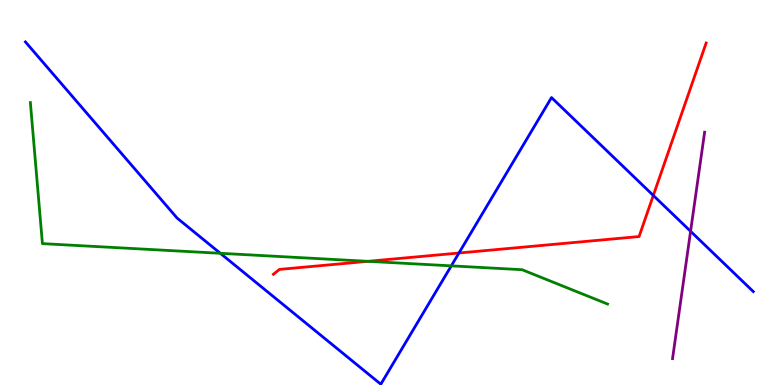[{'lines': ['blue', 'red'], 'intersections': [{'x': 5.92, 'y': 3.43}, {'x': 8.43, 'y': 4.92}]}, {'lines': ['green', 'red'], 'intersections': [{'x': 4.75, 'y': 3.21}]}, {'lines': ['purple', 'red'], 'intersections': []}, {'lines': ['blue', 'green'], 'intersections': [{'x': 2.84, 'y': 3.42}, {'x': 5.82, 'y': 3.09}]}, {'lines': ['blue', 'purple'], 'intersections': [{'x': 8.91, 'y': 3.99}]}, {'lines': ['green', 'purple'], 'intersections': []}]